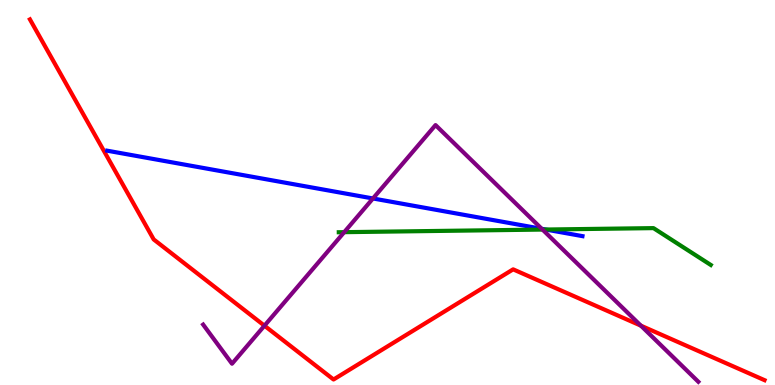[{'lines': ['blue', 'red'], 'intersections': []}, {'lines': ['green', 'red'], 'intersections': []}, {'lines': ['purple', 'red'], 'intersections': [{'x': 3.41, 'y': 1.54}, {'x': 8.27, 'y': 1.54}]}, {'lines': ['blue', 'green'], 'intersections': [{'x': 7.04, 'y': 4.04}]}, {'lines': ['blue', 'purple'], 'intersections': [{'x': 4.81, 'y': 4.84}, {'x': 6.99, 'y': 4.06}]}, {'lines': ['green', 'purple'], 'intersections': [{'x': 4.44, 'y': 3.97}, {'x': 7.0, 'y': 4.04}]}]